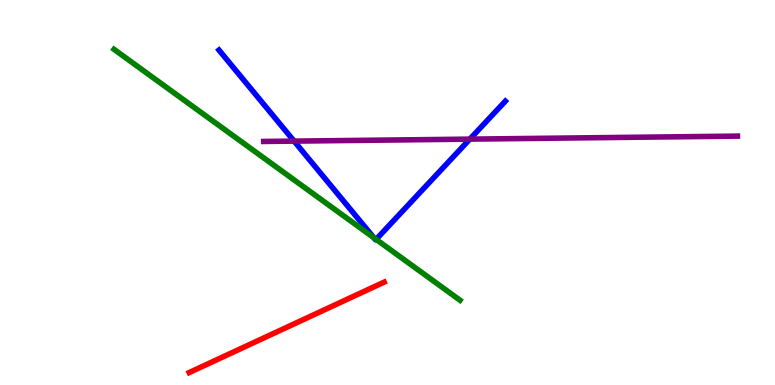[{'lines': ['blue', 'red'], 'intersections': []}, {'lines': ['green', 'red'], 'intersections': []}, {'lines': ['purple', 'red'], 'intersections': []}, {'lines': ['blue', 'green'], 'intersections': [{'x': 4.82, 'y': 3.82}, {'x': 4.85, 'y': 3.78}]}, {'lines': ['blue', 'purple'], 'intersections': [{'x': 3.79, 'y': 6.33}, {'x': 6.06, 'y': 6.39}]}, {'lines': ['green', 'purple'], 'intersections': []}]